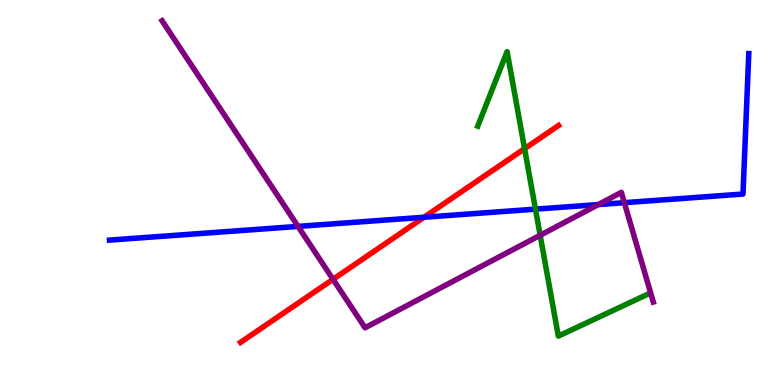[{'lines': ['blue', 'red'], 'intersections': [{'x': 5.47, 'y': 4.36}]}, {'lines': ['green', 'red'], 'intersections': [{'x': 6.77, 'y': 6.14}]}, {'lines': ['purple', 'red'], 'intersections': [{'x': 4.3, 'y': 2.75}]}, {'lines': ['blue', 'green'], 'intersections': [{'x': 6.91, 'y': 4.57}]}, {'lines': ['blue', 'purple'], 'intersections': [{'x': 3.85, 'y': 4.12}, {'x': 7.72, 'y': 4.69}, {'x': 8.06, 'y': 4.74}]}, {'lines': ['green', 'purple'], 'intersections': [{'x': 6.97, 'y': 3.89}]}]